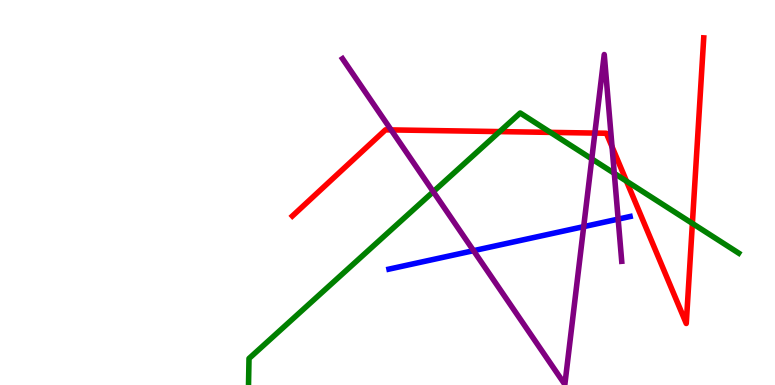[{'lines': ['blue', 'red'], 'intersections': []}, {'lines': ['green', 'red'], 'intersections': [{'x': 6.45, 'y': 6.58}, {'x': 7.1, 'y': 6.56}, {'x': 8.08, 'y': 5.29}, {'x': 8.93, 'y': 4.2}]}, {'lines': ['purple', 'red'], 'intersections': [{'x': 5.05, 'y': 6.63}, {'x': 7.68, 'y': 6.54}, {'x': 7.9, 'y': 6.19}]}, {'lines': ['blue', 'green'], 'intersections': []}, {'lines': ['blue', 'purple'], 'intersections': [{'x': 6.11, 'y': 3.49}, {'x': 7.53, 'y': 4.11}, {'x': 7.98, 'y': 4.31}]}, {'lines': ['green', 'purple'], 'intersections': [{'x': 5.59, 'y': 5.02}, {'x': 7.64, 'y': 5.87}, {'x': 7.93, 'y': 5.5}]}]